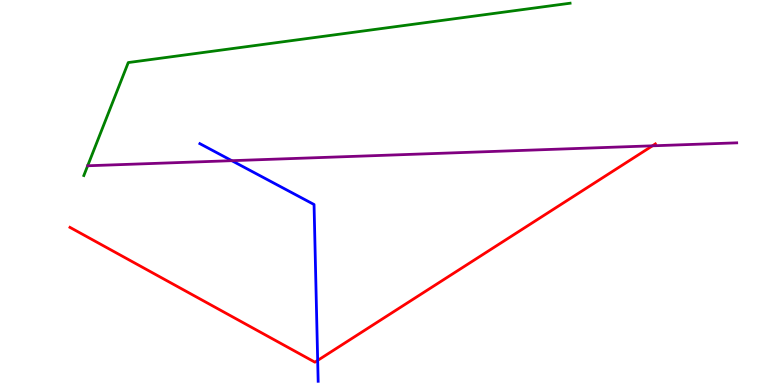[{'lines': ['blue', 'red'], 'intersections': [{'x': 4.1, 'y': 0.639}]}, {'lines': ['green', 'red'], 'intersections': []}, {'lines': ['purple', 'red'], 'intersections': [{'x': 8.42, 'y': 6.21}]}, {'lines': ['blue', 'green'], 'intersections': []}, {'lines': ['blue', 'purple'], 'intersections': [{'x': 2.99, 'y': 5.83}]}, {'lines': ['green', 'purple'], 'intersections': []}]